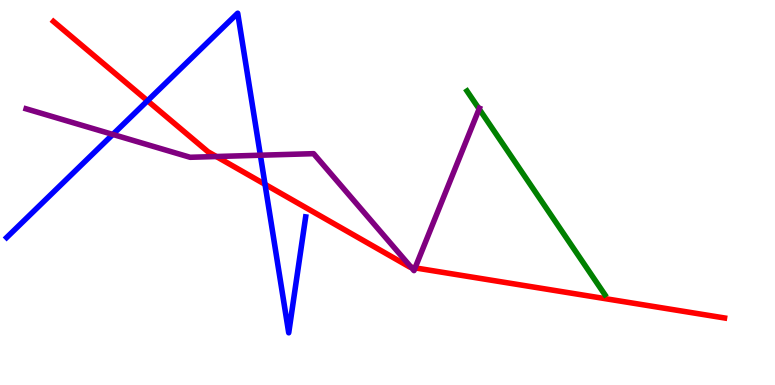[{'lines': ['blue', 'red'], 'intersections': [{'x': 1.9, 'y': 7.38}, {'x': 3.42, 'y': 5.21}]}, {'lines': ['green', 'red'], 'intersections': []}, {'lines': ['purple', 'red'], 'intersections': [{'x': 2.79, 'y': 5.93}, {'x': 5.3, 'y': 3.06}, {'x': 5.36, 'y': 3.04}]}, {'lines': ['blue', 'green'], 'intersections': []}, {'lines': ['blue', 'purple'], 'intersections': [{'x': 1.46, 'y': 6.51}, {'x': 3.36, 'y': 5.97}]}, {'lines': ['green', 'purple'], 'intersections': [{'x': 6.18, 'y': 7.17}]}]